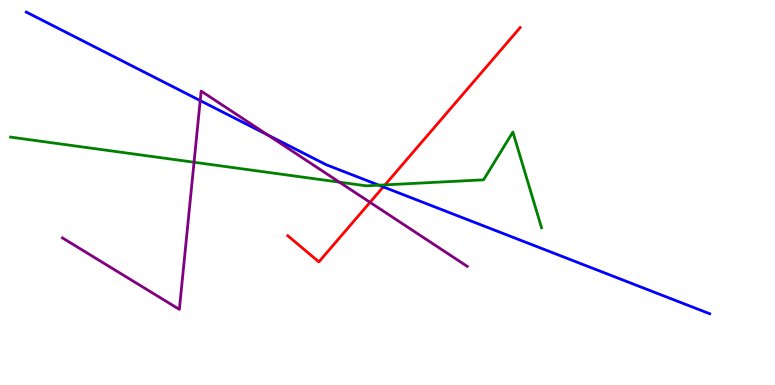[{'lines': ['blue', 'red'], 'intersections': [{'x': 4.95, 'y': 5.15}]}, {'lines': ['green', 'red'], 'intersections': [{'x': 4.97, 'y': 5.2}]}, {'lines': ['purple', 'red'], 'intersections': [{'x': 4.77, 'y': 4.74}]}, {'lines': ['blue', 'green'], 'intersections': [{'x': 4.89, 'y': 5.19}]}, {'lines': ['blue', 'purple'], 'intersections': [{'x': 2.58, 'y': 7.39}, {'x': 3.46, 'y': 6.49}]}, {'lines': ['green', 'purple'], 'intersections': [{'x': 2.5, 'y': 5.79}, {'x': 4.38, 'y': 5.27}]}]